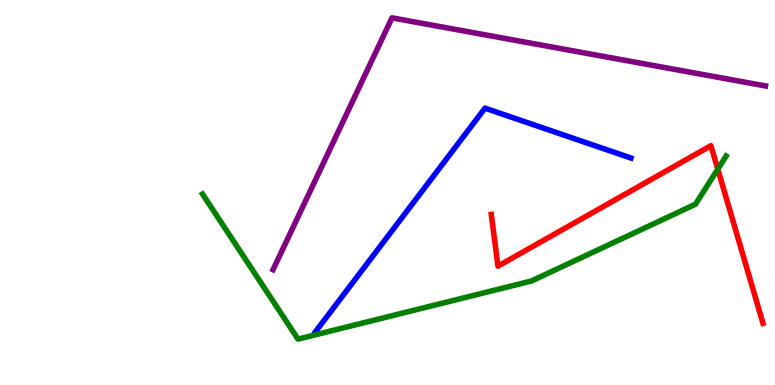[{'lines': ['blue', 'red'], 'intersections': []}, {'lines': ['green', 'red'], 'intersections': [{'x': 9.26, 'y': 5.61}]}, {'lines': ['purple', 'red'], 'intersections': []}, {'lines': ['blue', 'green'], 'intersections': []}, {'lines': ['blue', 'purple'], 'intersections': []}, {'lines': ['green', 'purple'], 'intersections': []}]